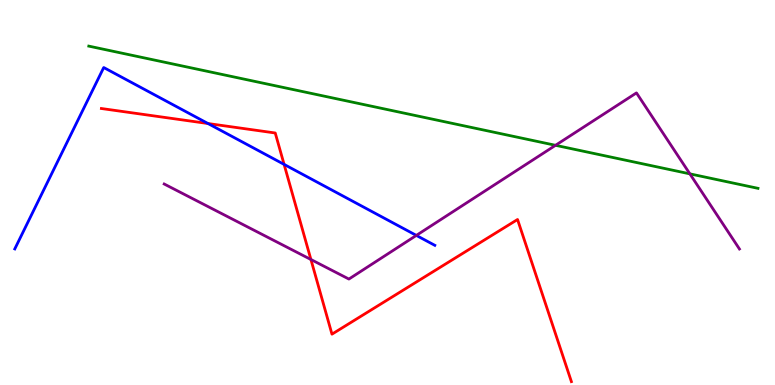[{'lines': ['blue', 'red'], 'intersections': [{'x': 2.68, 'y': 6.79}, {'x': 3.67, 'y': 5.73}]}, {'lines': ['green', 'red'], 'intersections': []}, {'lines': ['purple', 'red'], 'intersections': [{'x': 4.01, 'y': 3.26}]}, {'lines': ['blue', 'green'], 'intersections': []}, {'lines': ['blue', 'purple'], 'intersections': [{'x': 5.37, 'y': 3.89}]}, {'lines': ['green', 'purple'], 'intersections': [{'x': 7.17, 'y': 6.23}, {'x': 8.9, 'y': 5.48}]}]